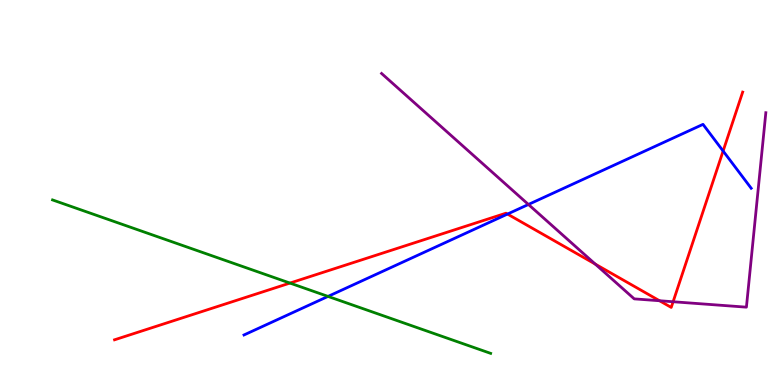[{'lines': ['blue', 'red'], 'intersections': [{'x': 6.55, 'y': 4.44}, {'x': 9.33, 'y': 6.08}]}, {'lines': ['green', 'red'], 'intersections': [{'x': 3.74, 'y': 2.65}]}, {'lines': ['purple', 'red'], 'intersections': [{'x': 7.68, 'y': 3.14}, {'x': 8.51, 'y': 2.19}, {'x': 8.69, 'y': 2.16}]}, {'lines': ['blue', 'green'], 'intersections': [{'x': 4.23, 'y': 2.3}]}, {'lines': ['blue', 'purple'], 'intersections': [{'x': 6.82, 'y': 4.69}]}, {'lines': ['green', 'purple'], 'intersections': []}]